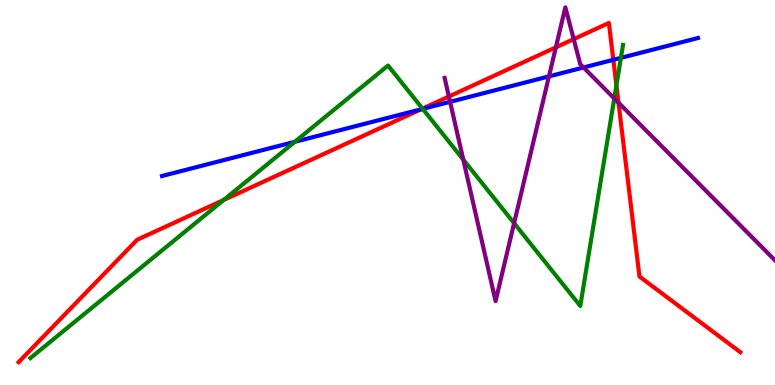[{'lines': ['blue', 'red'], 'intersections': [{'x': 5.43, 'y': 7.16}, {'x': 7.91, 'y': 8.45}]}, {'lines': ['green', 'red'], 'intersections': [{'x': 2.89, 'y': 4.81}, {'x': 5.45, 'y': 7.18}, {'x': 7.95, 'y': 7.78}]}, {'lines': ['purple', 'red'], 'intersections': [{'x': 5.79, 'y': 7.49}, {'x': 7.17, 'y': 8.77}, {'x': 7.4, 'y': 8.98}, {'x': 7.98, 'y': 7.33}]}, {'lines': ['blue', 'green'], 'intersections': [{'x': 3.8, 'y': 6.32}, {'x': 5.45, 'y': 7.17}, {'x': 8.01, 'y': 8.5}]}, {'lines': ['blue', 'purple'], 'intersections': [{'x': 5.81, 'y': 7.35}, {'x': 7.08, 'y': 8.02}, {'x': 7.53, 'y': 8.25}]}, {'lines': ['green', 'purple'], 'intersections': [{'x': 5.98, 'y': 5.85}, {'x': 6.63, 'y': 4.2}, {'x': 7.93, 'y': 7.44}]}]